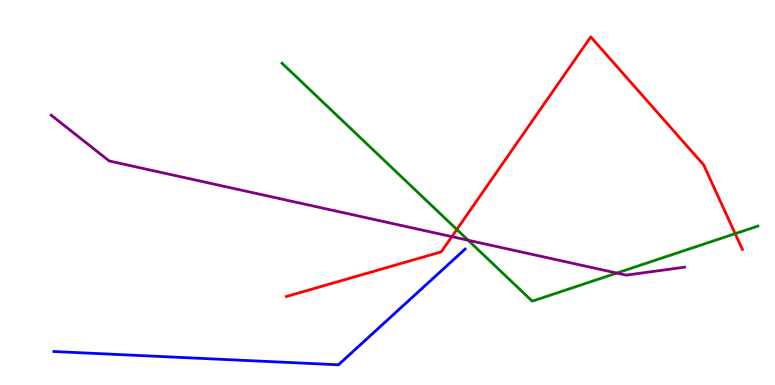[{'lines': ['blue', 'red'], 'intersections': []}, {'lines': ['green', 'red'], 'intersections': [{'x': 5.89, 'y': 4.04}, {'x': 9.49, 'y': 3.93}]}, {'lines': ['purple', 'red'], 'intersections': [{'x': 5.83, 'y': 3.85}]}, {'lines': ['blue', 'green'], 'intersections': []}, {'lines': ['blue', 'purple'], 'intersections': []}, {'lines': ['green', 'purple'], 'intersections': [{'x': 6.04, 'y': 3.76}, {'x': 7.96, 'y': 2.91}]}]